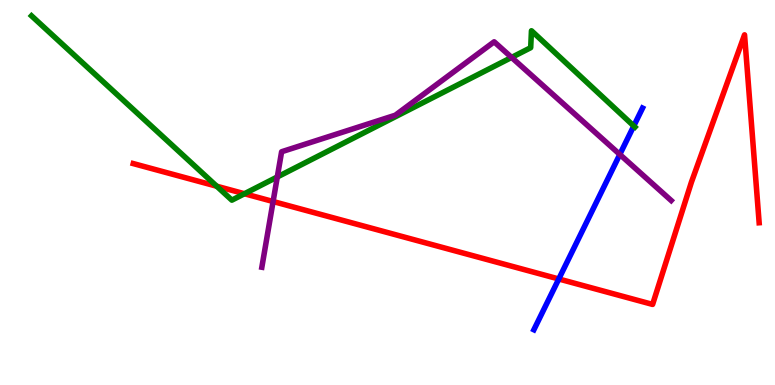[{'lines': ['blue', 'red'], 'intersections': [{'x': 7.21, 'y': 2.75}]}, {'lines': ['green', 'red'], 'intersections': [{'x': 2.8, 'y': 5.16}, {'x': 3.15, 'y': 4.97}]}, {'lines': ['purple', 'red'], 'intersections': [{'x': 3.52, 'y': 4.77}]}, {'lines': ['blue', 'green'], 'intersections': [{'x': 8.18, 'y': 6.73}]}, {'lines': ['blue', 'purple'], 'intersections': [{'x': 8.0, 'y': 5.99}]}, {'lines': ['green', 'purple'], 'intersections': [{'x': 3.58, 'y': 5.4}, {'x': 6.6, 'y': 8.51}]}]